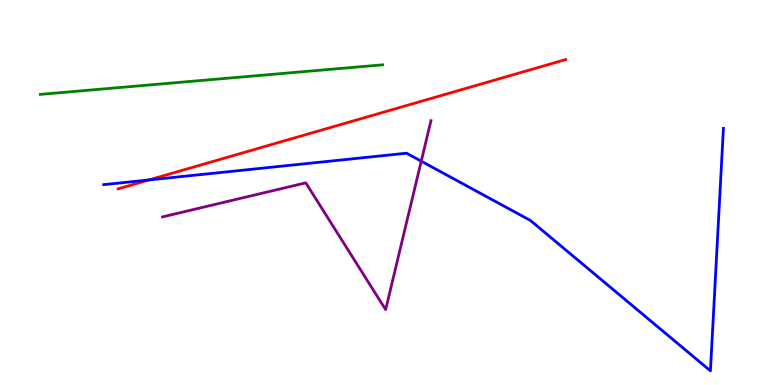[{'lines': ['blue', 'red'], 'intersections': [{'x': 1.92, 'y': 5.33}]}, {'lines': ['green', 'red'], 'intersections': []}, {'lines': ['purple', 'red'], 'intersections': []}, {'lines': ['blue', 'green'], 'intersections': []}, {'lines': ['blue', 'purple'], 'intersections': [{'x': 5.44, 'y': 5.81}]}, {'lines': ['green', 'purple'], 'intersections': []}]